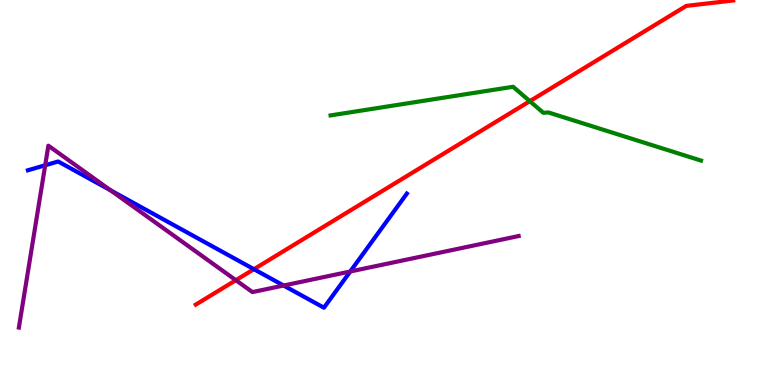[{'lines': ['blue', 'red'], 'intersections': [{'x': 3.28, 'y': 3.01}]}, {'lines': ['green', 'red'], 'intersections': [{'x': 6.84, 'y': 7.37}]}, {'lines': ['purple', 'red'], 'intersections': [{'x': 3.04, 'y': 2.72}]}, {'lines': ['blue', 'green'], 'intersections': []}, {'lines': ['blue', 'purple'], 'intersections': [{'x': 0.583, 'y': 5.71}, {'x': 1.43, 'y': 5.06}, {'x': 3.66, 'y': 2.58}, {'x': 4.52, 'y': 2.95}]}, {'lines': ['green', 'purple'], 'intersections': []}]